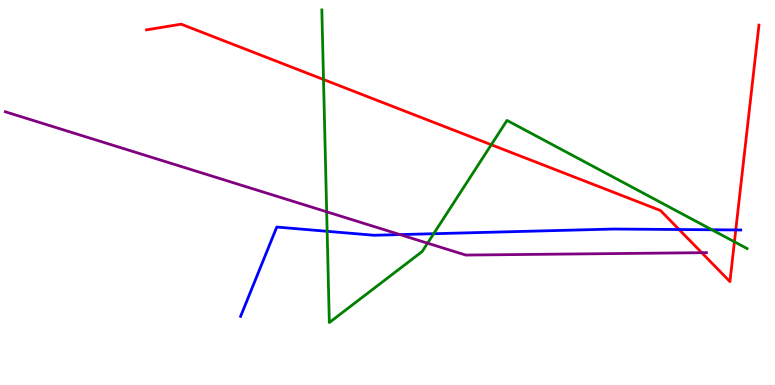[{'lines': ['blue', 'red'], 'intersections': [{'x': 8.76, 'y': 4.04}, {'x': 9.49, 'y': 4.03}]}, {'lines': ['green', 'red'], 'intersections': [{'x': 4.17, 'y': 7.93}, {'x': 6.34, 'y': 6.24}, {'x': 9.48, 'y': 3.72}]}, {'lines': ['purple', 'red'], 'intersections': [{'x': 9.05, 'y': 3.44}]}, {'lines': ['blue', 'green'], 'intersections': [{'x': 4.22, 'y': 3.99}, {'x': 5.6, 'y': 3.93}, {'x': 9.19, 'y': 4.03}]}, {'lines': ['blue', 'purple'], 'intersections': [{'x': 5.16, 'y': 3.91}]}, {'lines': ['green', 'purple'], 'intersections': [{'x': 4.22, 'y': 4.5}, {'x': 5.52, 'y': 3.68}]}]